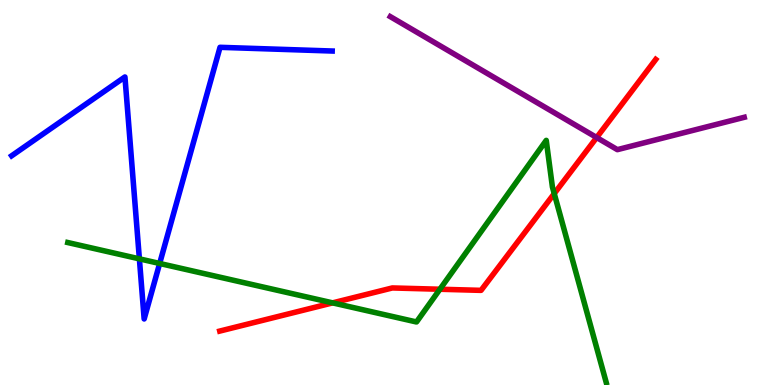[{'lines': ['blue', 'red'], 'intersections': []}, {'lines': ['green', 'red'], 'intersections': [{'x': 4.29, 'y': 2.13}, {'x': 5.68, 'y': 2.49}, {'x': 7.15, 'y': 4.97}]}, {'lines': ['purple', 'red'], 'intersections': [{'x': 7.7, 'y': 6.43}]}, {'lines': ['blue', 'green'], 'intersections': [{'x': 1.8, 'y': 3.28}, {'x': 2.06, 'y': 3.16}]}, {'lines': ['blue', 'purple'], 'intersections': []}, {'lines': ['green', 'purple'], 'intersections': []}]